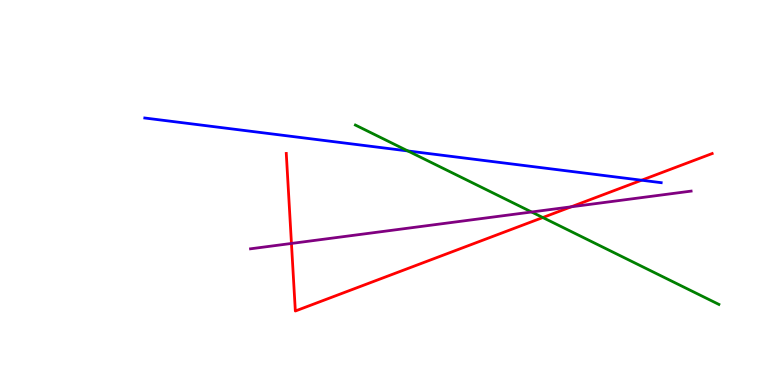[{'lines': ['blue', 'red'], 'intersections': [{'x': 8.28, 'y': 5.32}]}, {'lines': ['green', 'red'], 'intersections': [{'x': 7.0, 'y': 4.35}]}, {'lines': ['purple', 'red'], 'intersections': [{'x': 3.76, 'y': 3.68}, {'x': 7.37, 'y': 4.63}]}, {'lines': ['blue', 'green'], 'intersections': [{'x': 5.26, 'y': 6.08}]}, {'lines': ['blue', 'purple'], 'intersections': []}, {'lines': ['green', 'purple'], 'intersections': [{'x': 6.86, 'y': 4.49}]}]